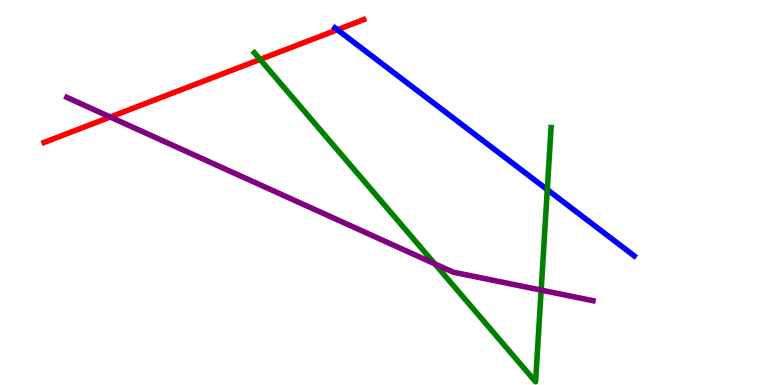[{'lines': ['blue', 'red'], 'intersections': [{'x': 4.35, 'y': 9.23}]}, {'lines': ['green', 'red'], 'intersections': [{'x': 3.36, 'y': 8.46}]}, {'lines': ['purple', 'red'], 'intersections': [{'x': 1.42, 'y': 6.96}]}, {'lines': ['blue', 'green'], 'intersections': [{'x': 7.06, 'y': 5.07}]}, {'lines': ['blue', 'purple'], 'intersections': []}, {'lines': ['green', 'purple'], 'intersections': [{'x': 5.61, 'y': 3.15}, {'x': 6.98, 'y': 2.46}]}]